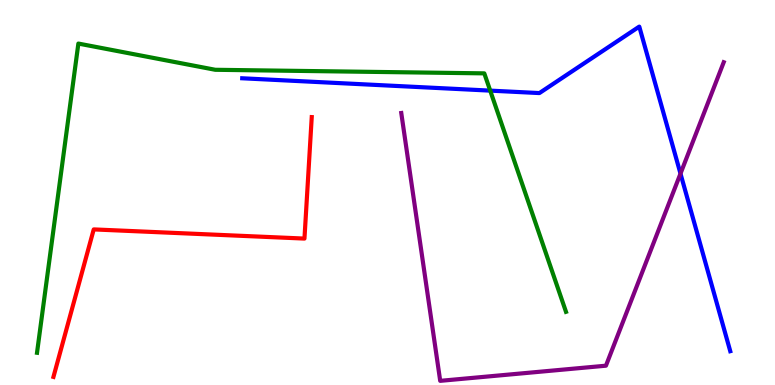[{'lines': ['blue', 'red'], 'intersections': []}, {'lines': ['green', 'red'], 'intersections': []}, {'lines': ['purple', 'red'], 'intersections': []}, {'lines': ['blue', 'green'], 'intersections': [{'x': 6.33, 'y': 7.65}]}, {'lines': ['blue', 'purple'], 'intersections': [{'x': 8.78, 'y': 5.49}]}, {'lines': ['green', 'purple'], 'intersections': []}]